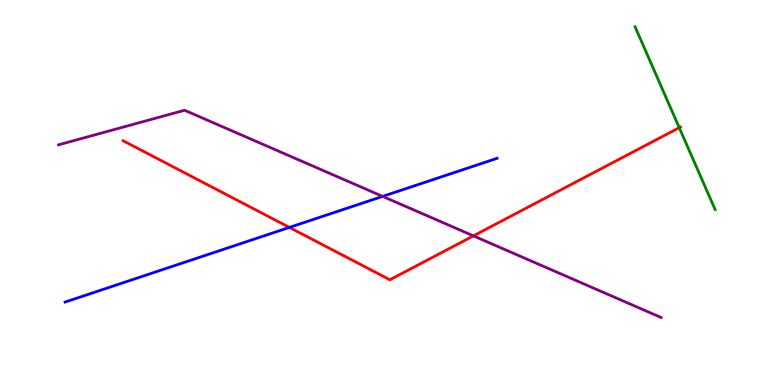[{'lines': ['blue', 'red'], 'intersections': [{'x': 3.73, 'y': 4.09}]}, {'lines': ['green', 'red'], 'intersections': [{'x': 8.76, 'y': 6.68}]}, {'lines': ['purple', 'red'], 'intersections': [{'x': 6.11, 'y': 3.87}]}, {'lines': ['blue', 'green'], 'intersections': []}, {'lines': ['blue', 'purple'], 'intersections': [{'x': 4.94, 'y': 4.9}]}, {'lines': ['green', 'purple'], 'intersections': []}]